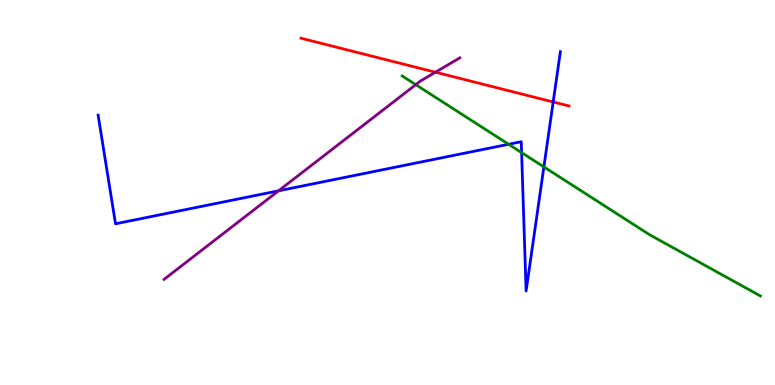[{'lines': ['blue', 'red'], 'intersections': [{'x': 7.14, 'y': 7.35}]}, {'lines': ['green', 'red'], 'intersections': []}, {'lines': ['purple', 'red'], 'intersections': [{'x': 5.62, 'y': 8.12}]}, {'lines': ['blue', 'green'], 'intersections': [{'x': 6.56, 'y': 6.25}, {'x': 6.73, 'y': 6.04}, {'x': 7.02, 'y': 5.67}]}, {'lines': ['blue', 'purple'], 'intersections': [{'x': 3.59, 'y': 5.04}]}, {'lines': ['green', 'purple'], 'intersections': [{'x': 5.36, 'y': 7.8}]}]